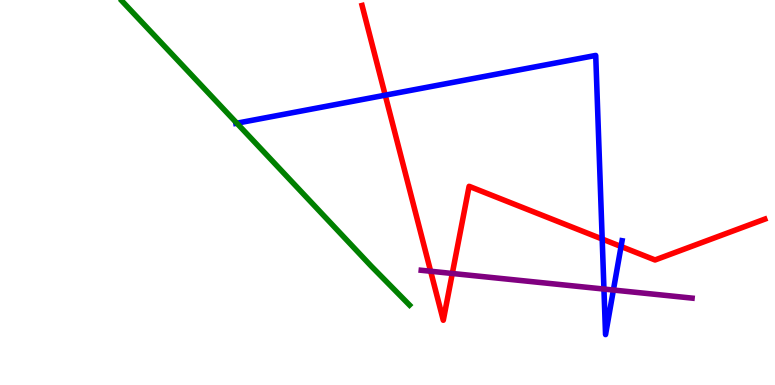[{'lines': ['blue', 'red'], 'intersections': [{'x': 4.97, 'y': 7.53}, {'x': 7.77, 'y': 3.79}, {'x': 8.01, 'y': 3.6}]}, {'lines': ['green', 'red'], 'intersections': []}, {'lines': ['purple', 'red'], 'intersections': [{'x': 5.56, 'y': 2.95}, {'x': 5.84, 'y': 2.9}]}, {'lines': ['blue', 'green'], 'intersections': [{'x': 3.06, 'y': 6.8}]}, {'lines': ['blue', 'purple'], 'intersections': [{'x': 7.79, 'y': 2.49}, {'x': 7.91, 'y': 2.47}]}, {'lines': ['green', 'purple'], 'intersections': []}]